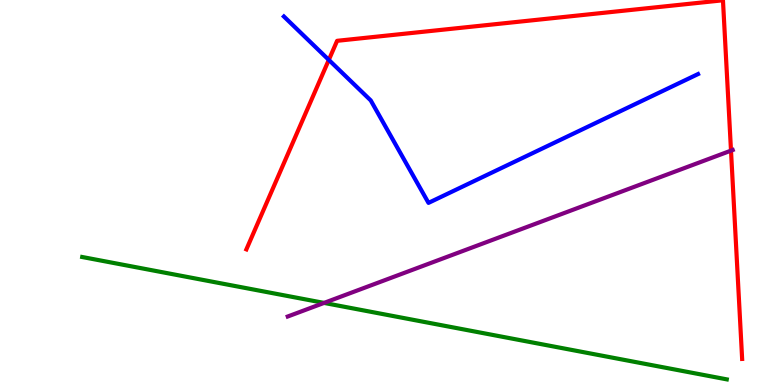[{'lines': ['blue', 'red'], 'intersections': [{'x': 4.24, 'y': 8.44}]}, {'lines': ['green', 'red'], 'intersections': []}, {'lines': ['purple', 'red'], 'intersections': [{'x': 9.43, 'y': 6.09}]}, {'lines': ['blue', 'green'], 'intersections': []}, {'lines': ['blue', 'purple'], 'intersections': []}, {'lines': ['green', 'purple'], 'intersections': [{'x': 4.18, 'y': 2.13}]}]